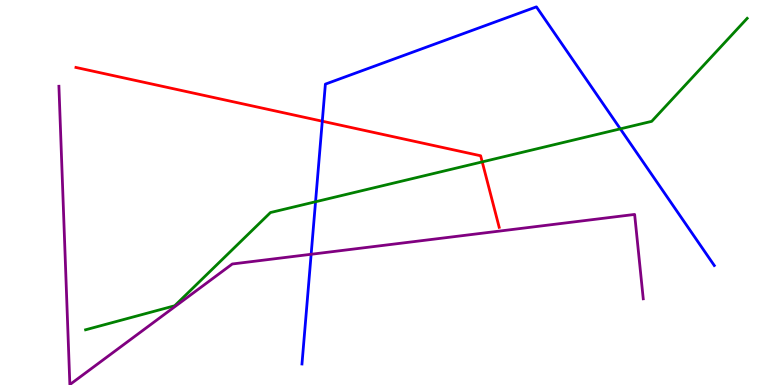[{'lines': ['blue', 'red'], 'intersections': [{'x': 4.16, 'y': 6.85}]}, {'lines': ['green', 'red'], 'intersections': [{'x': 6.22, 'y': 5.8}]}, {'lines': ['purple', 'red'], 'intersections': []}, {'lines': ['blue', 'green'], 'intersections': [{'x': 4.07, 'y': 4.76}, {'x': 8.0, 'y': 6.65}]}, {'lines': ['blue', 'purple'], 'intersections': [{'x': 4.01, 'y': 3.4}]}, {'lines': ['green', 'purple'], 'intersections': []}]